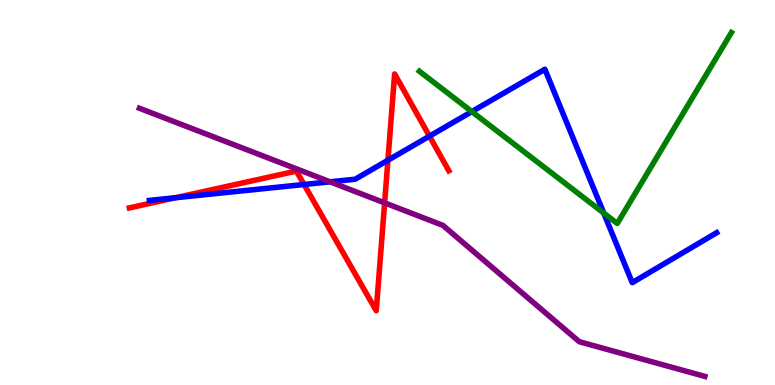[{'lines': ['blue', 'red'], 'intersections': [{'x': 2.27, 'y': 4.86}, {'x': 3.92, 'y': 5.21}, {'x': 5.01, 'y': 5.84}, {'x': 5.54, 'y': 6.46}]}, {'lines': ['green', 'red'], 'intersections': []}, {'lines': ['purple', 'red'], 'intersections': [{'x': 4.96, 'y': 4.73}]}, {'lines': ['blue', 'green'], 'intersections': [{'x': 6.09, 'y': 7.1}, {'x': 7.79, 'y': 4.47}]}, {'lines': ['blue', 'purple'], 'intersections': [{'x': 4.26, 'y': 5.28}]}, {'lines': ['green', 'purple'], 'intersections': []}]